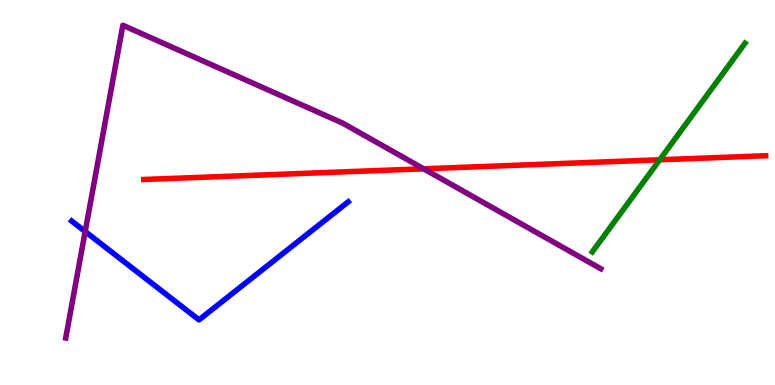[{'lines': ['blue', 'red'], 'intersections': []}, {'lines': ['green', 'red'], 'intersections': [{'x': 8.51, 'y': 5.85}]}, {'lines': ['purple', 'red'], 'intersections': [{'x': 5.47, 'y': 5.62}]}, {'lines': ['blue', 'green'], 'intersections': []}, {'lines': ['blue', 'purple'], 'intersections': [{'x': 1.1, 'y': 3.99}]}, {'lines': ['green', 'purple'], 'intersections': []}]